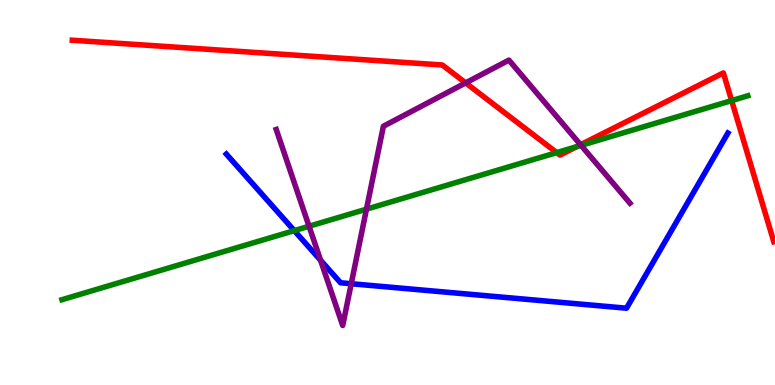[{'lines': ['blue', 'red'], 'intersections': []}, {'lines': ['green', 'red'], 'intersections': [{'x': 7.18, 'y': 6.04}, {'x': 7.44, 'y': 6.19}, {'x': 9.44, 'y': 7.39}]}, {'lines': ['purple', 'red'], 'intersections': [{'x': 6.01, 'y': 7.85}, {'x': 7.49, 'y': 6.24}]}, {'lines': ['blue', 'green'], 'intersections': [{'x': 3.8, 'y': 4.01}]}, {'lines': ['blue', 'purple'], 'intersections': [{'x': 4.14, 'y': 3.24}, {'x': 4.53, 'y': 2.63}]}, {'lines': ['green', 'purple'], 'intersections': [{'x': 3.99, 'y': 4.12}, {'x': 4.73, 'y': 4.57}, {'x': 7.5, 'y': 6.22}]}]